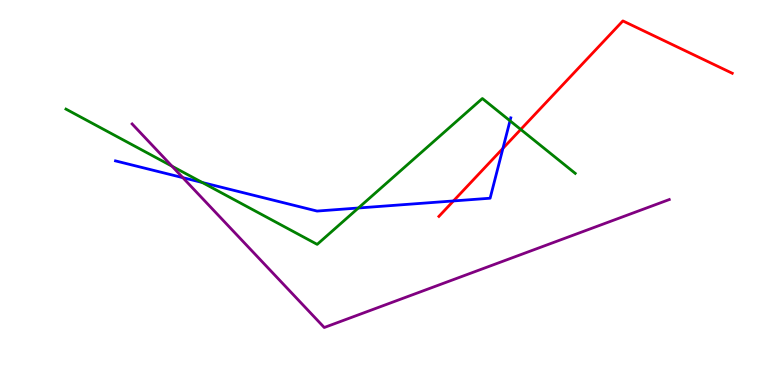[{'lines': ['blue', 'red'], 'intersections': [{'x': 5.85, 'y': 4.78}, {'x': 6.49, 'y': 6.15}]}, {'lines': ['green', 'red'], 'intersections': [{'x': 6.72, 'y': 6.64}]}, {'lines': ['purple', 'red'], 'intersections': []}, {'lines': ['blue', 'green'], 'intersections': [{'x': 2.61, 'y': 5.26}, {'x': 4.62, 'y': 4.6}, {'x': 6.58, 'y': 6.86}]}, {'lines': ['blue', 'purple'], 'intersections': [{'x': 2.36, 'y': 5.39}]}, {'lines': ['green', 'purple'], 'intersections': [{'x': 2.22, 'y': 5.68}]}]